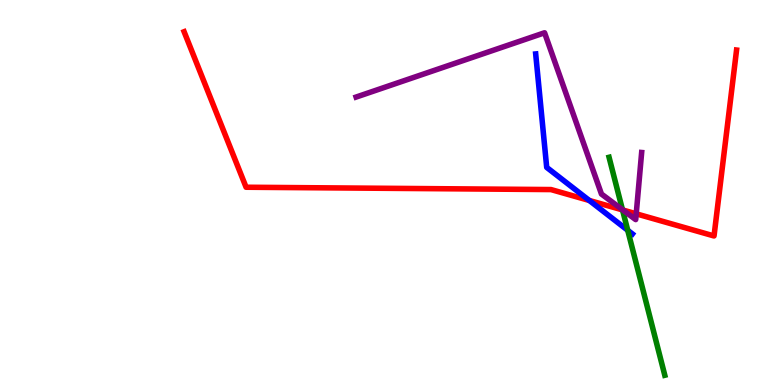[{'lines': ['blue', 'red'], 'intersections': [{'x': 7.6, 'y': 4.79}]}, {'lines': ['green', 'red'], 'intersections': [{'x': 8.03, 'y': 4.55}]}, {'lines': ['purple', 'red'], 'intersections': [{'x': 8.04, 'y': 4.54}, {'x': 8.21, 'y': 4.45}]}, {'lines': ['blue', 'green'], 'intersections': [{'x': 8.1, 'y': 4.02}]}, {'lines': ['blue', 'purple'], 'intersections': []}, {'lines': ['green', 'purple'], 'intersections': [{'x': 8.03, 'y': 4.55}]}]